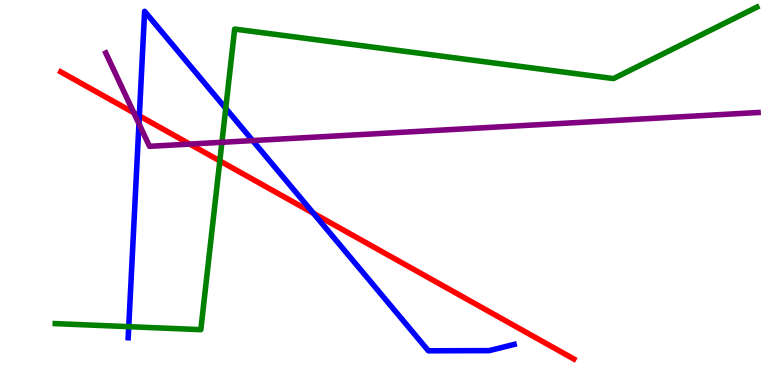[{'lines': ['blue', 'red'], 'intersections': [{'x': 1.8, 'y': 6.99}, {'x': 4.04, 'y': 4.46}]}, {'lines': ['green', 'red'], 'intersections': [{'x': 2.84, 'y': 5.82}]}, {'lines': ['purple', 'red'], 'intersections': [{'x': 1.73, 'y': 7.07}, {'x': 2.45, 'y': 6.26}]}, {'lines': ['blue', 'green'], 'intersections': [{'x': 1.66, 'y': 1.52}, {'x': 2.91, 'y': 7.19}]}, {'lines': ['blue', 'purple'], 'intersections': [{'x': 1.79, 'y': 6.79}, {'x': 3.26, 'y': 6.35}]}, {'lines': ['green', 'purple'], 'intersections': [{'x': 2.86, 'y': 6.3}]}]